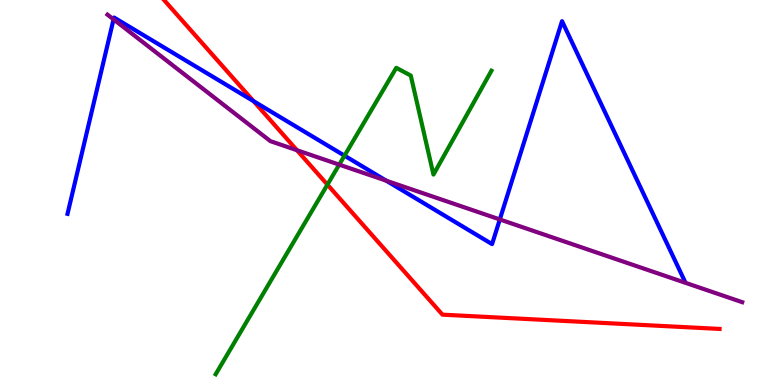[{'lines': ['blue', 'red'], 'intersections': [{'x': 3.27, 'y': 7.37}]}, {'lines': ['green', 'red'], 'intersections': [{'x': 4.22, 'y': 5.2}]}, {'lines': ['purple', 'red'], 'intersections': [{'x': 3.83, 'y': 6.1}]}, {'lines': ['blue', 'green'], 'intersections': [{'x': 4.45, 'y': 5.96}]}, {'lines': ['blue', 'purple'], 'intersections': [{'x': 1.47, 'y': 9.5}, {'x': 4.98, 'y': 5.31}, {'x': 6.45, 'y': 4.3}]}, {'lines': ['green', 'purple'], 'intersections': [{'x': 4.38, 'y': 5.72}]}]